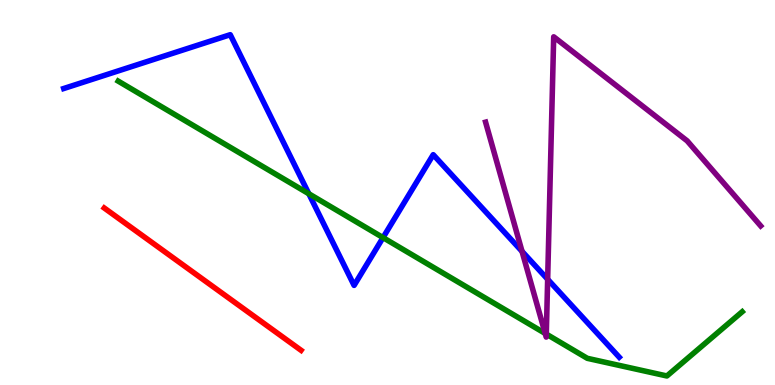[{'lines': ['blue', 'red'], 'intersections': []}, {'lines': ['green', 'red'], 'intersections': []}, {'lines': ['purple', 'red'], 'intersections': []}, {'lines': ['blue', 'green'], 'intersections': [{'x': 3.98, 'y': 4.97}, {'x': 4.94, 'y': 3.83}]}, {'lines': ['blue', 'purple'], 'intersections': [{'x': 6.74, 'y': 3.47}, {'x': 7.07, 'y': 2.75}]}, {'lines': ['green', 'purple'], 'intersections': [{'x': 7.03, 'y': 1.34}, {'x': 7.05, 'y': 1.32}]}]